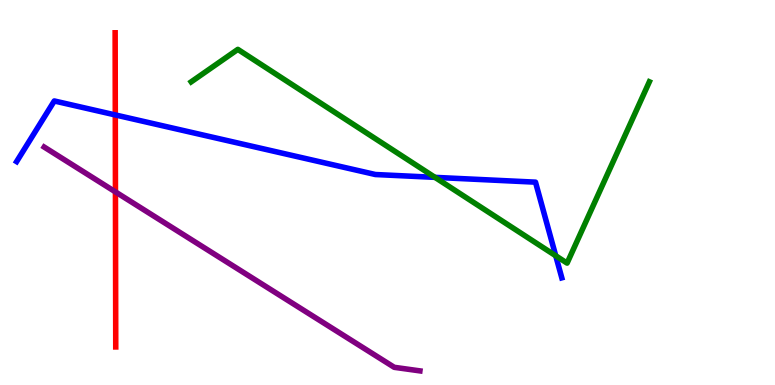[{'lines': ['blue', 'red'], 'intersections': [{'x': 1.49, 'y': 7.01}]}, {'lines': ['green', 'red'], 'intersections': []}, {'lines': ['purple', 'red'], 'intersections': [{'x': 1.49, 'y': 5.02}]}, {'lines': ['blue', 'green'], 'intersections': [{'x': 5.61, 'y': 5.39}, {'x': 7.17, 'y': 3.36}]}, {'lines': ['blue', 'purple'], 'intersections': []}, {'lines': ['green', 'purple'], 'intersections': []}]